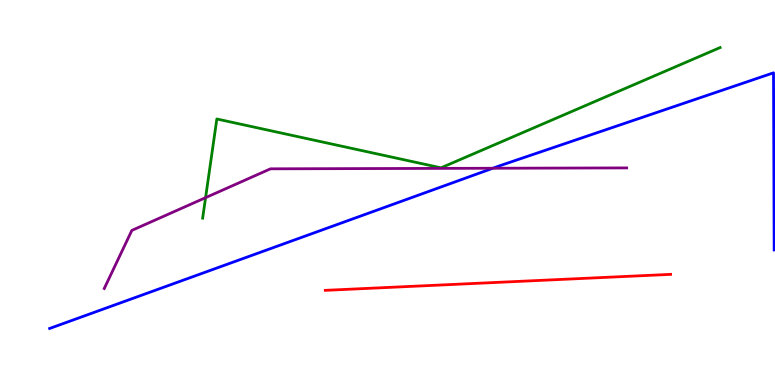[{'lines': ['blue', 'red'], 'intersections': []}, {'lines': ['green', 'red'], 'intersections': []}, {'lines': ['purple', 'red'], 'intersections': []}, {'lines': ['blue', 'green'], 'intersections': []}, {'lines': ['blue', 'purple'], 'intersections': [{'x': 6.36, 'y': 5.63}]}, {'lines': ['green', 'purple'], 'intersections': [{'x': 2.65, 'y': 4.87}]}]